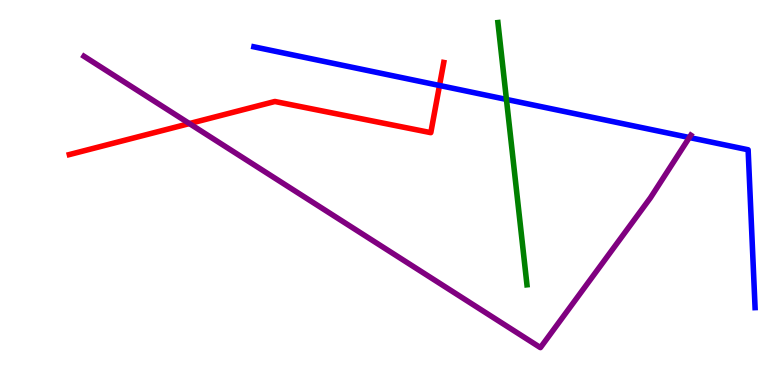[{'lines': ['blue', 'red'], 'intersections': [{'x': 5.67, 'y': 7.78}]}, {'lines': ['green', 'red'], 'intersections': []}, {'lines': ['purple', 'red'], 'intersections': [{'x': 2.44, 'y': 6.79}]}, {'lines': ['blue', 'green'], 'intersections': [{'x': 6.53, 'y': 7.42}]}, {'lines': ['blue', 'purple'], 'intersections': [{'x': 8.89, 'y': 6.43}]}, {'lines': ['green', 'purple'], 'intersections': []}]